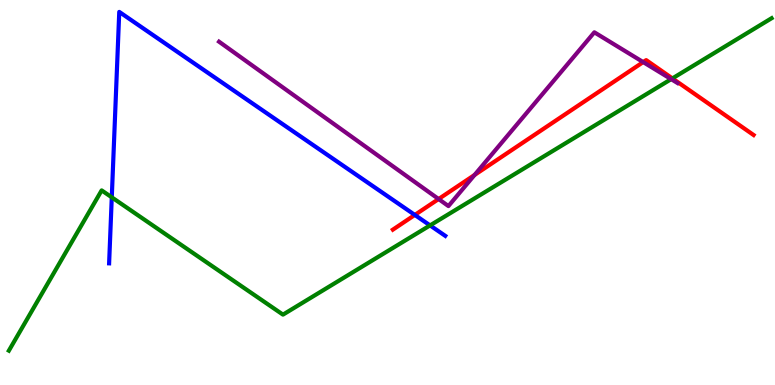[{'lines': ['blue', 'red'], 'intersections': [{'x': 5.35, 'y': 4.42}]}, {'lines': ['green', 'red'], 'intersections': [{'x': 8.68, 'y': 7.96}]}, {'lines': ['purple', 'red'], 'intersections': [{'x': 5.66, 'y': 4.83}, {'x': 6.12, 'y': 5.46}, {'x': 8.3, 'y': 8.39}]}, {'lines': ['blue', 'green'], 'intersections': [{'x': 1.44, 'y': 4.87}, {'x': 5.55, 'y': 4.15}]}, {'lines': ['blue', 'purple'], 'intersections': []}, {'lines': ['green', 'purple'], 'intersections': [{'x': 8.66, 'y': 7.94}]}]